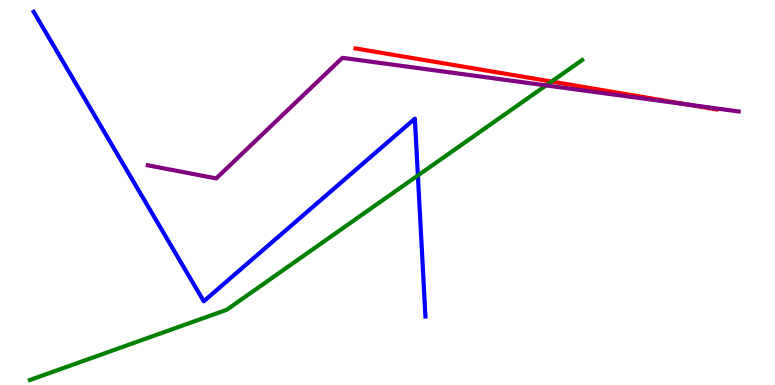[{'lines': ['blue', 'red'], 'intersections': []}, {'lines': ['green', 'red'], 'intersections': [{'x': 7.12, 'y': 7.88}]}, {'lines': ['purple', 'red'], 'intersections': [{'x': 8.87, 'y': 7.28}]}, {'lines': ['blue', 'green'], 'intersections': [{'x': 5.39, 'y': 5.44}]}, {'lines': ['blue', 'purple'], 'intersections': []}, {'lines': ['green', 'purple'], 'intersections': [{'x': 7.05, 'y': 7.78}]}]